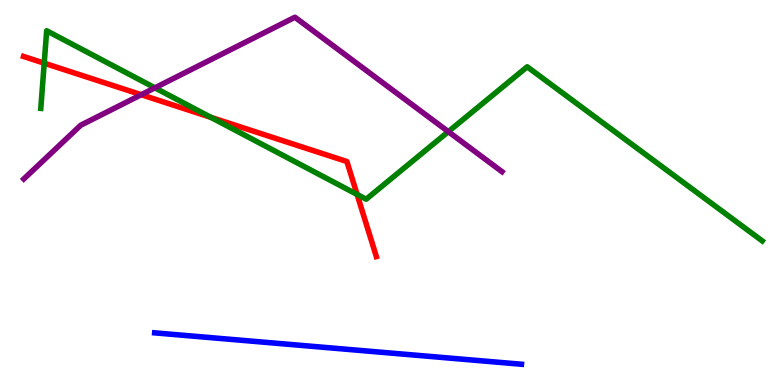[{'lines': ['blue', 'red'], 'intersections': []}, {'lines': ['green', 'red'], 'intersections': [{'x': 0.571, 'y': 8.36}, {'x': 2.72, 'y': 6.95}, {'x': 4.61, 'y': 4.95}]}, {'lines': ['purple', 'red'], 'intersections': [{'x': 1.82, 'y': 7.54}]}, {'lines': ['blue', 'green'], 'intersections': []}, {'lines': ['blue', 'purple'], 'intersections': []}, {'lines': ['green', 'purple'], 'intersections': [{'x': 2.0, 'y': 7.72}, {'x': 5.78, 'y': 6.58}]}]